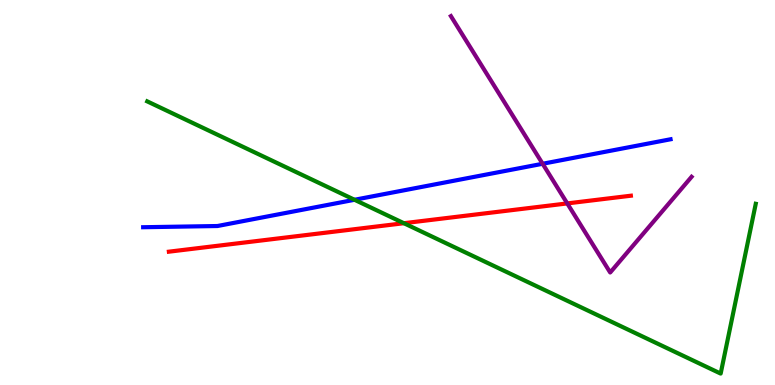[{'lines': ['blue', 'red'], 'intersections': []}, {'lines': ['green', 'red'], 'intersections': [{'x': 5.21, 'y': 4.2}]}, {'lines': ['purple', 'red'], 'intersections': [{'x': 7.32, 'y': 4.72}]}, {'lines': ['blue', 'green'], 'intersections': [{'x': 4.57, 'y': 4.81}]}, {'lines': ['blue', 'purple'], 'intersections': [{'x': 7.0, 'y': 5.75}]}, {'lines': ['green', 'purple'], 'intersections': []}]